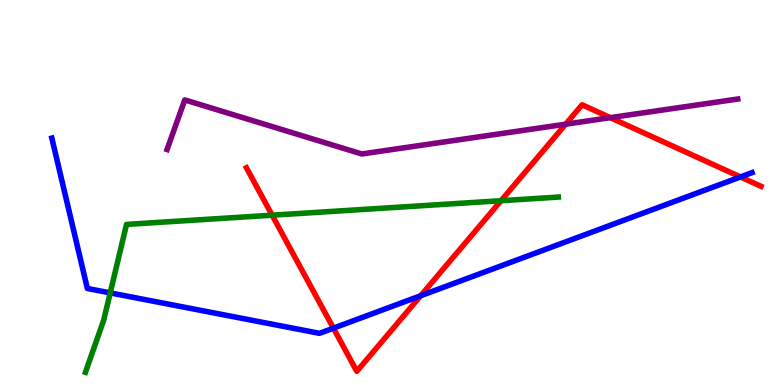[{'lines': ['blue', 'red'], 'intersections': [{'x': 4.3, 'y': 1.48}, {'x': 5.43, 'y': 2.32}, {'x': 9.55, 'y': 5.4}]}, {'lines': ['green', 'red'], 'intersections': [{'x': 3.51, 'y': 4.41}, {'x': 6.46, 'y': 4.79}]}, {'lines': ['purple', 'red'], 'intersections': [{'x': 7.3, 'y': 6.77}, {'x': 7.87, 'y': 6.94}]}, {'lines': ['blue', 'green'], 'intersections': [{'x': 1.42, 'y': 2.39}]}, {'lines': ['blue', 'purple'], 'intersections': []}, {'lines': ['green', 'purple'], 'intersections': []}]